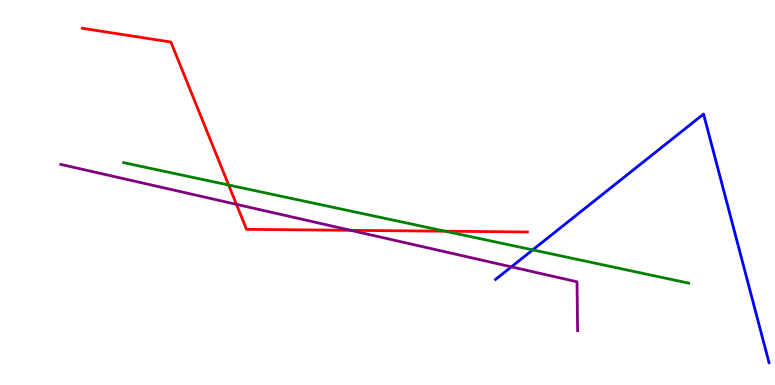[{'lines': ['blue', 'red'], 'intersections': []}, {'lines': ['green', 'red'], 'intersections': [{'x': 2.95, 'y': 5.19}, {'x': 5.74, 'y': 3.99}]}, {'lines': ['purple', 'red'], 'intersections': [{'x': 3.05, 'y': 4.69}, {'x': 4.53, 'y': 4.02}]}, {'lines': ['blue', 'green'], 'intersections': [{'x': 6.87, 'y': 3.51}]}, {'lines': ['blue', 'purple'], 'intersections': [{'x': 6.6, 'y': 3.07}]}, {'lines': ['green', 'purple'], 'intersections': []}]